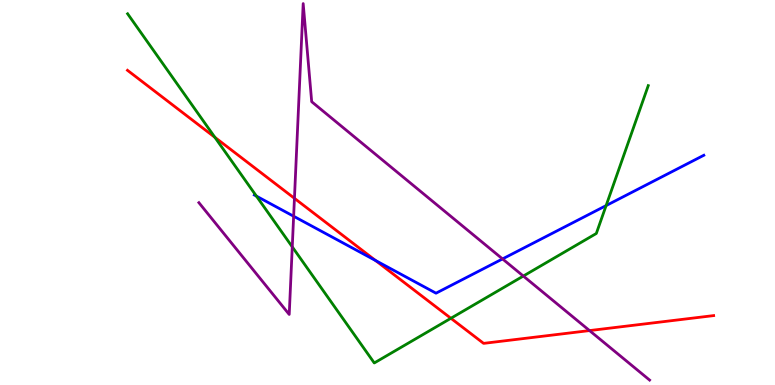[{'lines': ['blue', 'red'], 'intersections': [{'x': 4.85, 'y': 3.23}]}, {'lines': ['green', 'red'], 'intersections': [{'x': 2.77, 'y': 6.43}, {'x': 5.82, 'y': 1.73}]}, {'lines': ['purple', 'red'], 'intersections': [{'x': 3.8, 'y': 4.85}, {'x': 7.61, 'y': 1.41}]}, {'lines': ['blue', 'green'], 'intersections': [{'x': 3.31, 'y': 4.91}, {'x': 7.82, 'y': 4.66}]}, {'lines': ['blue', 'purple'], 'intersections': [{'x': 3.79, 'y': 4.38}, {'x': 6.48, 'y': 3.27}]}, {'lines': ['green', 'purple'], 'intersections': [{'x': 3.77, 'y': 3.59}, {'x': 6.75, 'y': 2.83}]}]